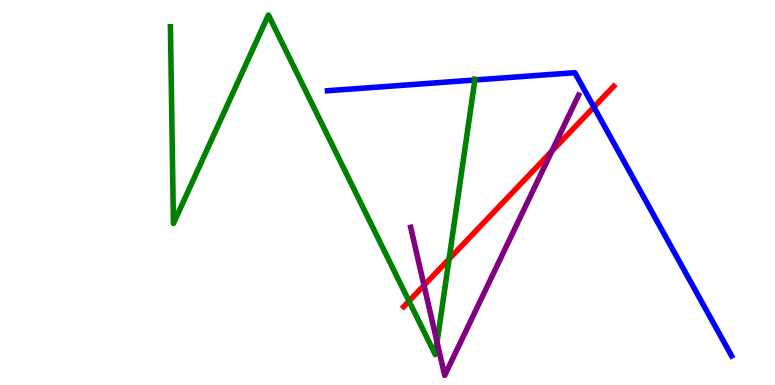[{'lines': ['blue', 'red'], 'intersections': [{'x': 7.66, 'y': 7.22}]}, {'lines': ['green', 'red'], 'intersections': [{'x': 5.28, 'y': 2.18}, {'x': 5.79, 'y': 3.27}]}, {'lines': ['purple', 'red'], 'intersections': [{'x': 5.47, 'y': 2.59}, {'x': 7.12, 'y': 6.07}]}, {'lines': ['blue', 'green'], 'intersections': [{'x': 6.13, 'y': 7.92}]}, {'lines': ['blue', 'purple'], 'intersections': []}, {'lines': ['green', 'purple'], 'intersections': [{'x': 5.64, 'y': 1.11}]}]